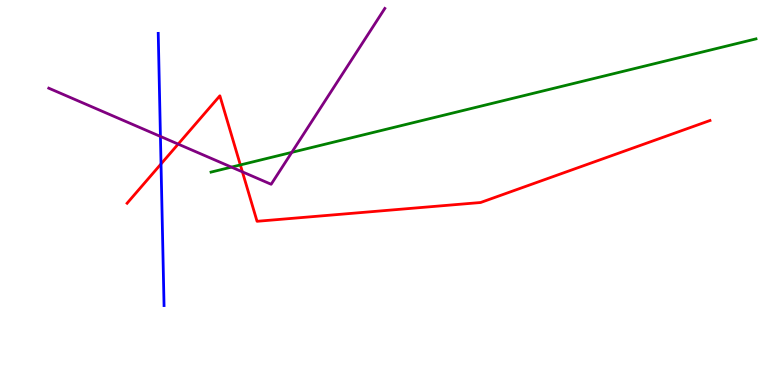[{'lines': ['blue', 'red'], 'intersections': [{'x': 2.08, 'y': 5.74}]}, {'lines': ['green', 'red'], 'intersections': [{'x': 3.1, 'y': 5.72}]}, {'lines': ['purple', 'red'], 'intersections': [{'x': 2.3, 'y': 6.26}, {'x': 3.13, 'y': 5.54}]}, {'lines': ['blue', 'green'], 'intersections': []}, {'lines': ['blue', 'purple'], 'intersections': [{'x': 2.07, 'y': 6.46}]}, {'lines': ['green', 'purple'], 'intersections': [{'x': 2.99, 'y': 5.66}, {'x': 3.76, 'y': 6.04}]}]